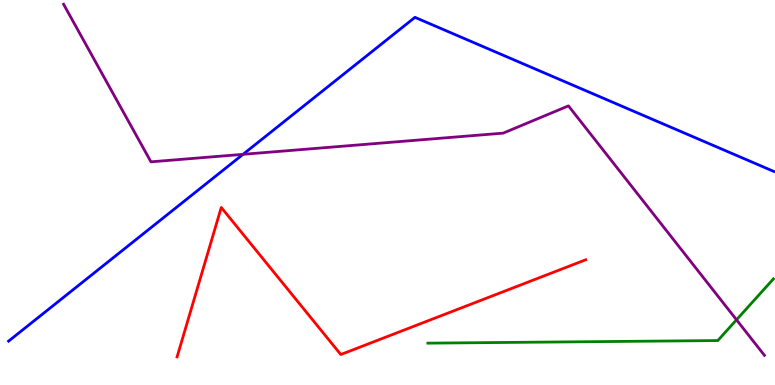[{'lines': ['blue', 'red'], 'intersections': []}, {'lines': ['green', 'red'], 'intersections': []}, {'lines': ['purple', 'red'], 'intersections': []}, {'lines': ['blue', 'green'], 'intersections': []}, {'lines': ['blue', 'purple'], 'intersections': [{'x': 3.14, 'y': 5.99}]}, {'lines': ['green', 'purple'], 'intersections': [{'x': 9.5, 'y': 1.69}]}]